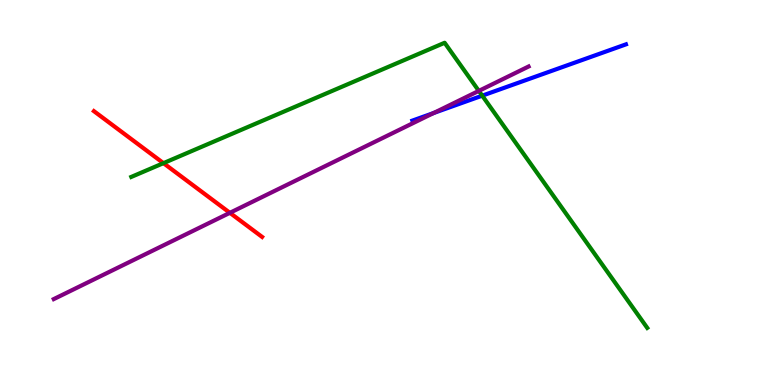[{'lines': ['blue', 'red'], 'intersections': []}, {'lines': ['green', 'red'], 'intersections': [{'x': 2.11, 'y': 5.76}]}, {'lines': ['purple', 'red'], 'intersections': [{'x': 2.97, 'y': 4.47}]}, {'lines': ['blue', 'green'], 'intersections': [{'x': 6.22, 'y': 7.51}]}, {'lines': ['blue', 'purple'], 'intersections': [{'x': 5.6, 'y': 7.06}]}, {'lines': ['green', 'purple'], 'intersections': [{'x': 6.18, 'y': 7.64}]}]